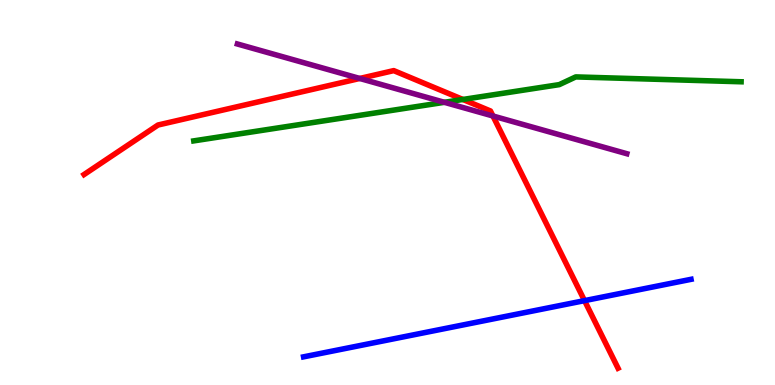[{'lines': ['blue', 'red'], 'intersections': [{'x': 7.54, 'y': 2.19}]}, {'lines': ['green', 'red'], 'intersections': [{'x': 5.97, 'y': 7.42}]}, {'lines': ['purple', 'red'], 'intersections': [{'x': 4.64, 'y': 7.96}, {'x': 6.36, 'y': 6.99}]}, {'lines': ['blue', 'green'], 'intersections': []}, {'lines': ['blue', 'purple'], 'intersections': []}, {'lines': ['green', 'purple'], 'intersections': [{'x': 5.73, 'y': 7.34}]}]